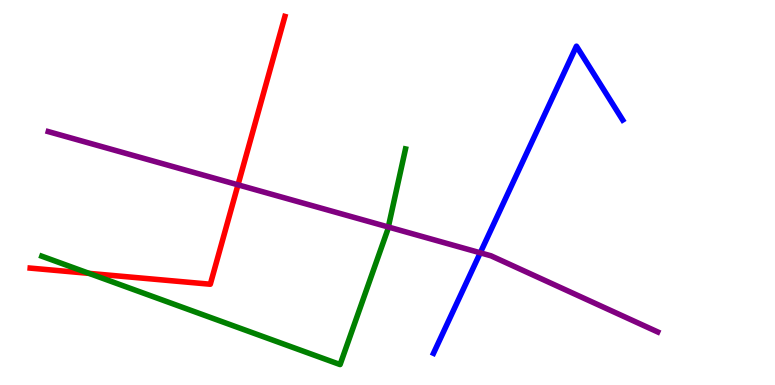[{'lines': ['blue', 'red'], 'intersections': []}, {'lines': ['green', 'red'], 'intersections': [{'x': 1.15, 'y': 2.9}]}, {'lines': ['purple', 'red'], 'intersections': [{'x': 3.07, 'y': 5.2}]}, {'lines': ['blue', 'green'], 'intersections': []}, {'lines': ['blue', 'purple'], 'intersections': [{'x': 6.2, 'y': 3.43}]}, {'lines': ['green', 'purple'], 'intersections': [{'x': 5.01, 'y': 4.1}]}]